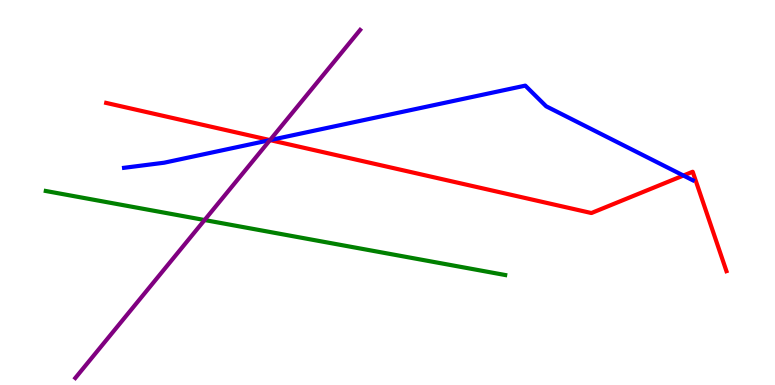[{'lines': ['blue', 'red'], 'intersections': [{'x': 3.48, 'y': 6.36}, {'x': 8.82, 'y': 5.44}]}, {'lines': ['green', 'red'], 'intersections': []}, {'lines': ['purple', 'red'], 'intersections': [{'x': 3.48, 'y': 6.36}]}, {'lines': ['blue', 'green'], 'intersections': []}, {'lines': ['blue', 'purple'], 'intersections': [{'x': 3.48, 'y': 6.36}]}, {'lines': ['green', 'purple'], 'intersections': [{'x': 2.64, 'y': 4.28}]}]